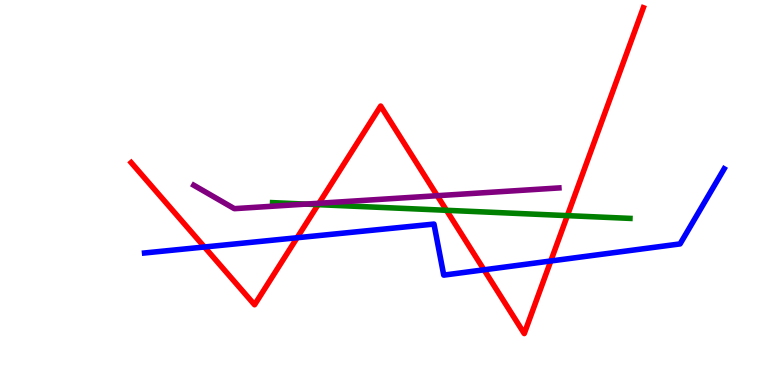[{'lines': ['blue', 'red'], 'intersections': [{'x': 2.64, 'y': 3.58}, {'x': 3.83, 'y': 3.82}, {'x': 6.25, 'y': 2.99}, {'x': 7.11, 'y': 3.22}]}, {'lines': ['green', 'red'], 'intersections': [{'x': 4.1, 'y': 4.68}, {'x': 5.76, 'y': 4.54}, {'x': 7.32, 'y': 4.4}]}, {'lines': ['purple', 'red'], 'intersections': [{'x': 4.12, 'y': 4.72}, {'x': 5.64, 'y': 4.92}]}, {'lines': ['blue', 'green'], 'intersections': []}, {'lines': ['blue', 'purple'], 'intersections': []}, {'lines': ['green', 'purple'], 'intersections': [{'x': 3.95, 'y': 4.7}]}]